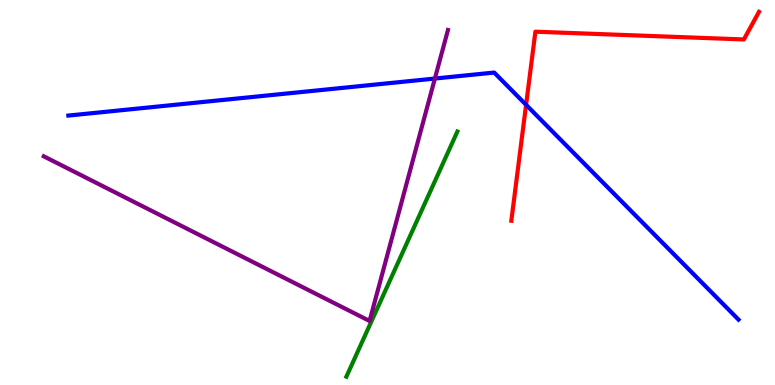[{'lines': ['blue', 'red'], 'intersections': [{'x': 6.79, 'y': 7.28}]}, {'lines': ['green', 'red'], 'intersections': []}, {'lines': ['purple', 'red'], 'intersections': []}, {'lines': ['blue', 'green'], 'intersections': []}, {'lines': ['blue', 'purple'], 'intersections': [{'x': 5.61, 'y': 7.96}]}, {'lines': ['green', 'purple'], 'intersections': []}]